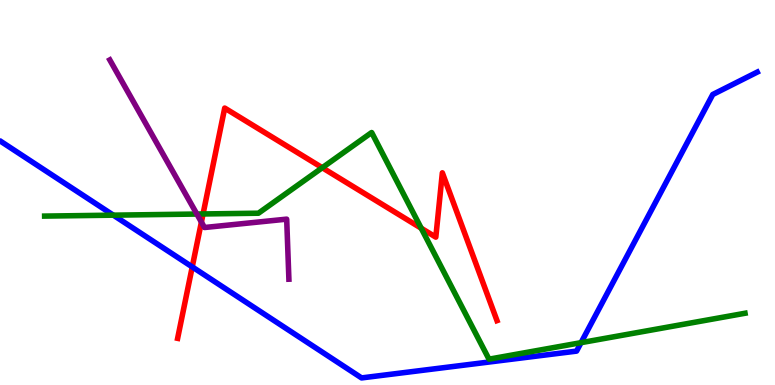[{'lines': ['blue', 'red'], 'intersections': [{'x': 2.48, 'y': 3.07}]}, {'lines': ['green', 'red'], 'intersections': [{'x': 2.62, 'y': 4.44}, {'x': 4.16, 'y': 5.64}, {'x': 5.43, 'y': 4.07}]}, {'lines': ['purple', 'red'], 'intersections': [{'x': 2.6, 'y': 4.23}]}, {'lines': ['blue', 'green'], 'intersections': [{'x': 1.46, 'y': 4.41}, {'x': 7.5, 'y': 1.1}]}, {'lines': ['blue', 'purple'], 'intersections': []}, {'lines': ['green', 'purple'], 'intersections': [{'x': 2.54, 'y': 4.44}]}]